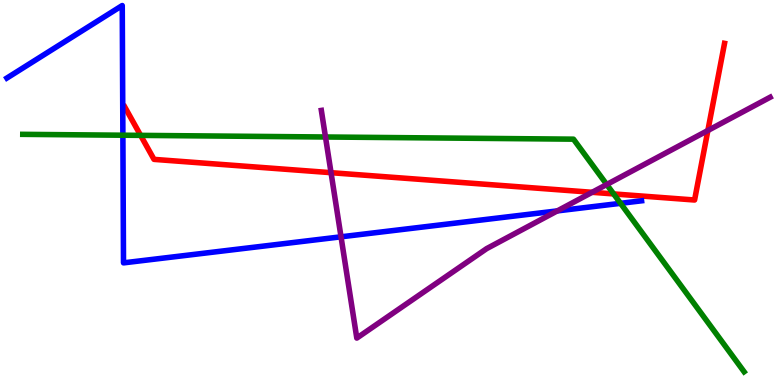[{'lines': ['blue', 'red'], 'intersections': []}, {'lines': ['green', 'red'], 'intersections': [{'x': 1.81, 'y': 6.48}, {'x': 7.92, 'y': 4.96}]}, {'lines': ['purple', 'red'], 'intersections': [{'x': 4.27, 'y': 5.51}, {'x': 7.64, 'y': 5.01}, {'x': 9.13, 'y': 6.61}]}, {'lines': ['blue', 'green'], 'intersections': [{'x': 1.59, 'y': 6.49}, {'x': 8.01, 'y': 4.72}]}, {'lines': ['blue', 'purple'], 'intersections': [{'x': 4.4, 'y': 3.85}, {'x': 7.19, 'y': 4.52}]}, {'lines': ['green', 'purple'], 'intersections': [{'x': 4.2, 'y': 6.44}, {'x': 7.83, 'y': 5.21}]}]